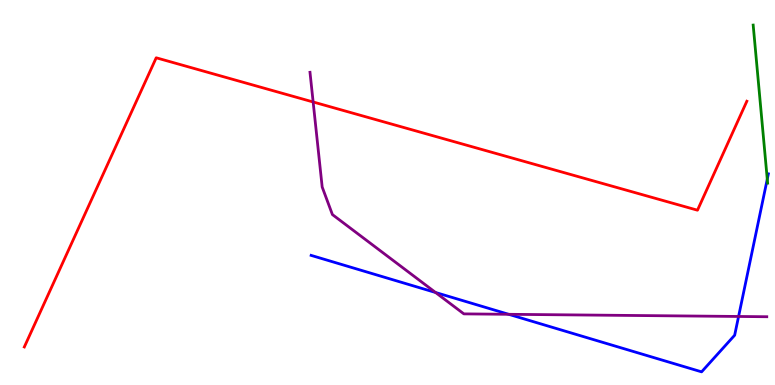[{'lines': ['blue', 'red'], 'intersections': []}, {'lines': ['green', 'red'], 'intersections': []}, {'lines': ['purple', 'red'], 'intersections': [{'x': 4.04, 'y': 7.35}]}, {'lines': ['blue', 'green'], 'intersections': [{'x': 9.9, 'y': 5.35}]}, {'lines': ['blue', 'purple'], 'intersections': [{'x': 5.62, 'y': 2.4}, {'x': 6.56, 'y': 1.84}, {'x': 9.53, 'y': 1.78}]}, {'lines': ['green', 'purple'], 'intersections': []}]